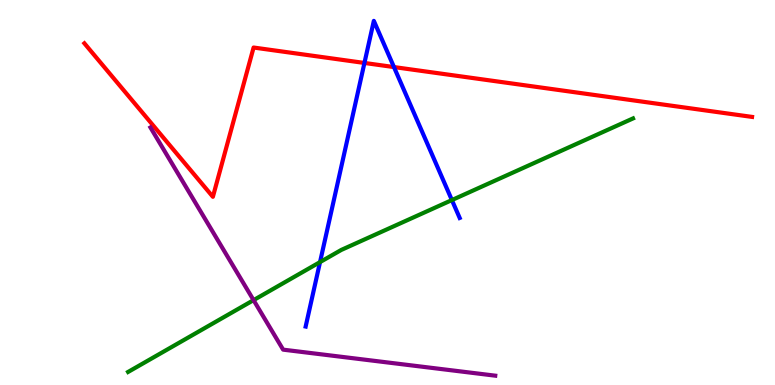[{'lines': ['blue', 'red'], 'intersections': [{'x': 4.7, 'y': 8.36}, {'x': 5.08, 'y': 8.26}]}, {'lines': ['green', 'red'], 'intersections': []}, {'lines': ['purple', 'red'], 'intersections': []}, {'lines': ['blue', 'green'], 'intersections': [{'x': 4.13, 'y': 3.19}, {'x': 5.83, 'y': 4.8}]}, {'lines': ['blue', 'purple'], 'intersections': []}, {'lines': ['green', 'purple'], 'intersections': [{'x': 3.27, 'y': 2.2}]}]